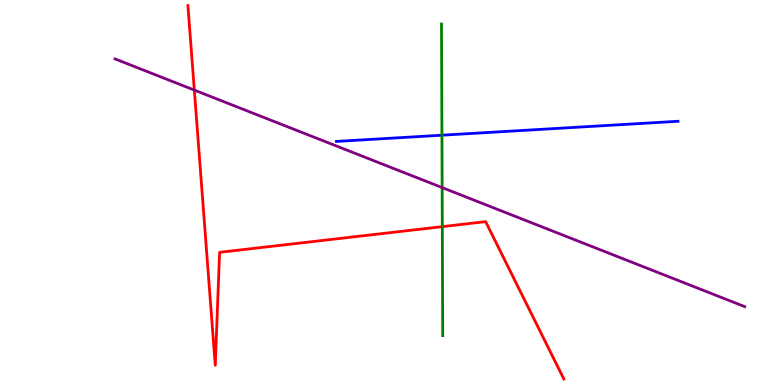[{'lines': ['blue', 'red'], 'intersections': []}, {'lines': ['green', 'red'], 'intersections': [{'x': 5.71, 'y': 4.11}]}, {'lines': ['purple', 'red'], 'intersections': [{'x': 2.51, 'y': 7.66}]}, {'lines': ['blue', 'green'], 'intersections': [{'x': 5.7, 'y': 6.49}]}, {'lines': ['blue', 'purple'], 'intersections': []}, {'lines': ['green', 'purple'], 'intersections': [{'x': 5.71, 'y': 5.13}]}]